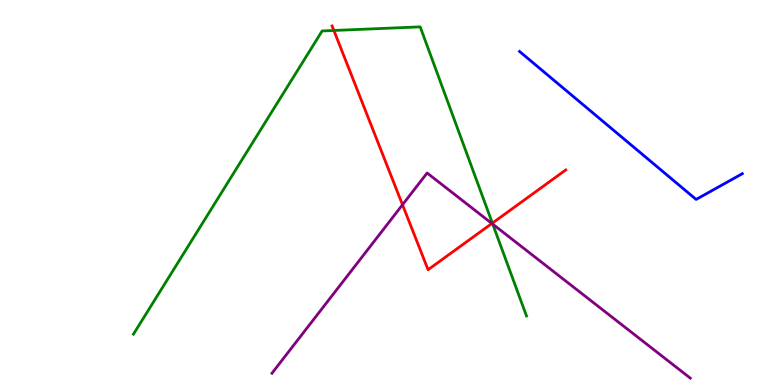[{'lines': ['blue', 'red'], 'intersections': []}, {'lines': ['green', 'red'], 'intersections': [{'x': 4.31, 'y': 9.21}, {'x': 6.35, 'y': 4.2}]}, {'lines': ['purple', 'red'], 'intersections': [{'x': 5.19, 'y': 4.68}, {'x': 6.35, 'y': 4.2}]}, {'lines': ['blue', 'green'], 'intersections': []}, {'lines': ['blue', 'purple'], 'intersections': []}, {'lines': ['green', 'purple'], 'intersections': [{'x': 6.36, 'y': 4.18}]}]